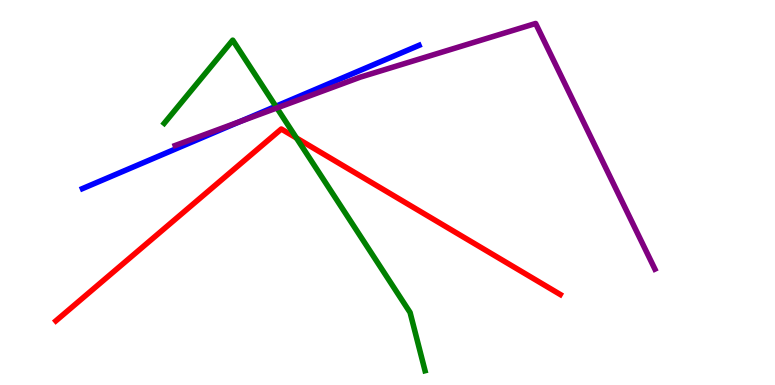[{'lines': ['blue', 'red'], 'intersections': []}, {'lines': ['green', 'red'], 'intersections': [{'x': 3.83, 'y': 6.42}]}, {'lines': ['purple', 'red'], 'intersections': []}, {'lines': ['blue', 'green'], 'intersections': [{'x': 3.56, 'y': 7.24}]}, {'lines': ['blue', 'purple'], 'intersections': [{'x': 3.09, 'y': 6.84}]}, {'lines': ['green', 'purple'], 'intersections': [{'x': 3.57, 'y': 7.2}]}]